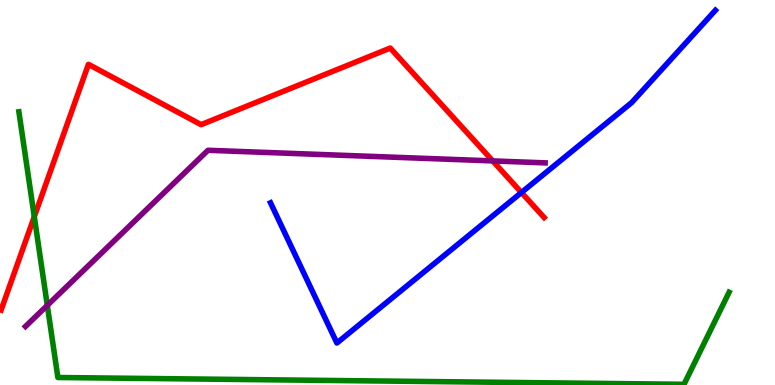[{'lines': ['blue', 'red'], 'intersections': [{'x': 6.73, 'y': 5.0}]}, {'lines': ['green', 'red'], 'intersections': [{'x': 0.442, 'y': 4.37}]}, {'lines': ['purple', 'red'], 'intersections': [{'x': 6.36, 'y': 5.82}]}, {'lines': ['blue', 'green'], 'intersections': []}, {'lines': ['blue', 'purple'], 'intersections': []}, {'lines': ['green', 'purple'], 'intersections': [{'x': 0.61, 'y': 2.07}]}]